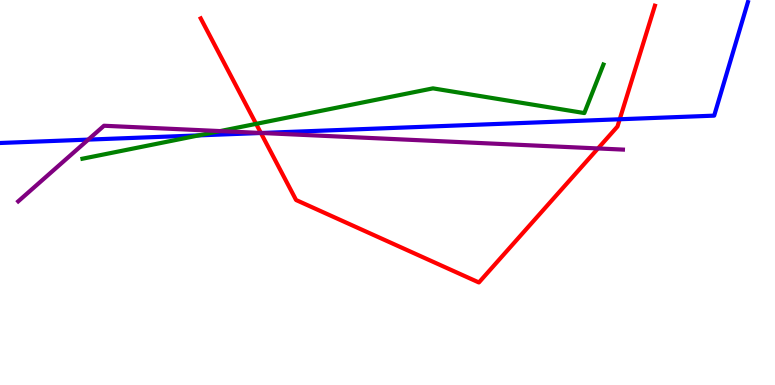[{'lines': ['blue', 'red'], 'intersections': [{'x': 3.37, 'y': 6.55}, {'x': 8.0, 'y': 6.9}]}, {'lines': ['green', 'red'], 'intersections': [{'x': 3.3, 'y': 6.78}]}, {'lines': ['purple', 'red'], 'intersections': [{'x': 3.37, 'y': 6.55}, {'x': 7.72, 'y': 6.14}]}, {'lines': ['blue', 'green'], 'intersections': [{'x': 2.56, 'y': 6.48}]}, {'lines': ['blue', 'purple'], 'intersections': [{'x': 1.14, 'y': 6.37}, {'x': 3.37, 'y': 6.55}]}, {'lines': ['green', 'purple'], 'intersections': [{'x': 2.84, 'y': 6.6}]}]